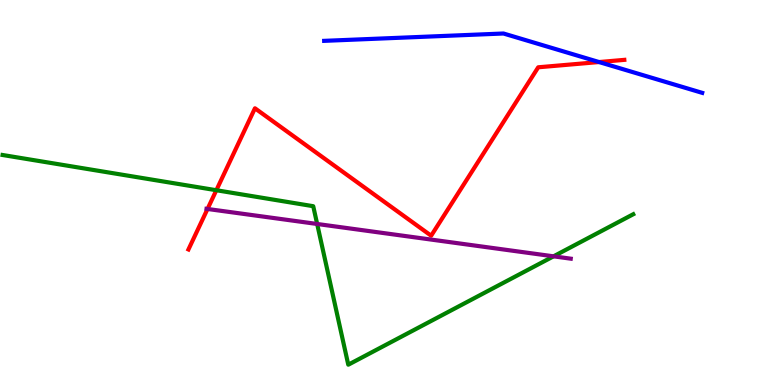[{'lines': ['blue', 'red'], 'intersections': [{'x': 7.73, 'y': 8.39}]}, {'lines': ['green', 'red'], 'intersections': [{'x': 2.79, 'y': 5.06}]}, {'lines': ['purple', 'red'], 'intersections': [{'x': 2.68, 'y': 4.57}]}, {'lines': ['blue', 'green'], 'intersections': []}, {'lines': ['blue', 'purple'], 'intersections': []}, {'lines': ['green', 'purple'], 'intersections': [{'x': 4.09, 'y': 4.18}, {'x': 7.14, 'y': 3.34}]}]